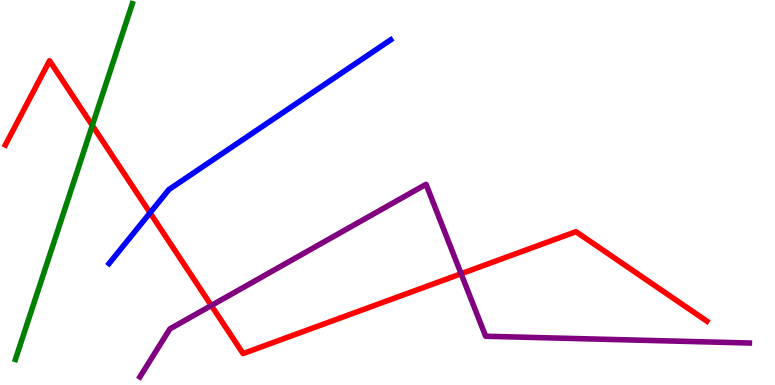[{'lines': ['blue', 'red'], 'intersections': [{'x': 1.94, 'y': 4.47}]}, {'lines': ['green', 'red'], 'intersections': [{'x': 1.19, 'y': 6.74}]}, {'lines': ['purple', 'red'], 'intersections': [{'x': 2.73, 'y': 2.06}, {'x': 5.95, 'y': 2.89}]}, {'lines': ['blue', 'green'], 'intersections': []}, {'lines': ['blue', 'purple'], 'intersections': []}, {'lines': ['green', 'purple'], 'intersections': []}]